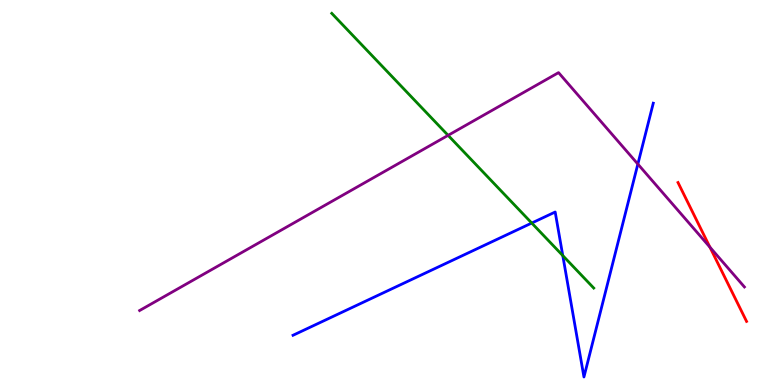[{'lines': ['blue', 'red'], 'intersections': []}, {'lines': ['green', 'red'], 'intersections': []}, {'lines': ['purple', 'red'], 'intersections': [{'x': 9.16, 'y': 3.58}]}, {'lines': ['blue', 'green'], 'intersections': [{'x': 6.86, 'y': 4.21}, {'x': 7.26, 'y': 3.36}]}, {'lines': ['blue', 'purple'], 'intersections': [{'x': 8.23, 'y': 5.74}]}, {'lines': ['green', 'purple'], 'intersections': [{'x': 5.78, 'y': 6.48}]}]